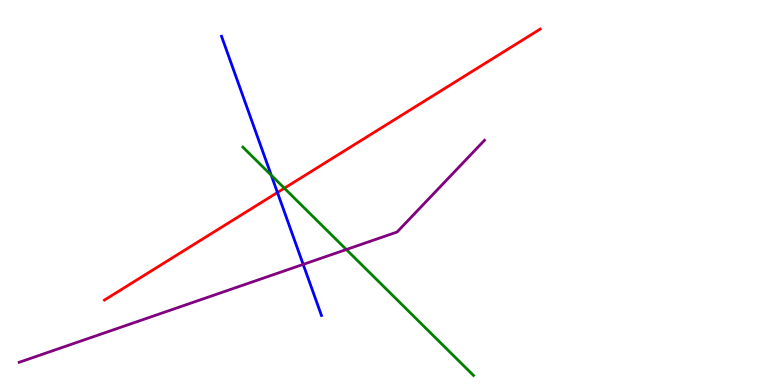[{'lines': ['blue', 'red'], 'intersections': [{'x': 3.58, 'y': 5.0}]}, {'lines': ['green', 'red'], 'intersections': [{'x': 3.67, 'y': 5.11}]}, {'lines': ['purple', 'red'], 'intersections': []}, {'lines': ['blue', 'green'], 'intersections': [{'x': 3.5, 'y': 5.45}]}, {'lines': ['blue', 'purple'], 'intersections': [{'x': 3.91, 'y': 3.13}]}, {'lines': ['green', 'purple'], 'intersections': [{'x': 4.47, 'y': 3.52}]}]